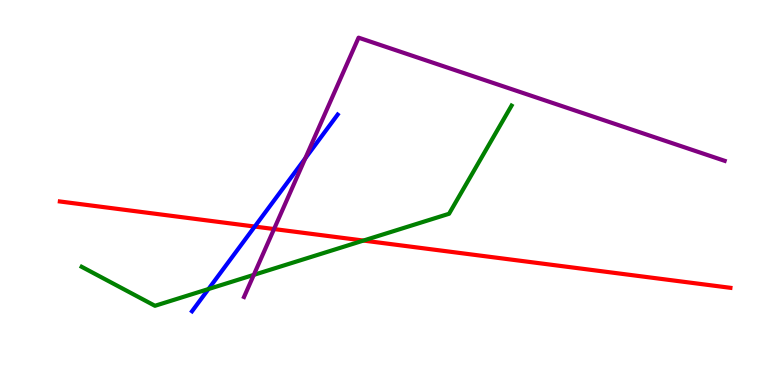[{'lines': ['blue', 'red'], 'intersections': [{'x': 3.29, 'y': 4.12}]}, {'lines': ['green', 'red'], 'intersections': [{'x': 4.69, 'y': 3.75}]}, {'lines': ['purple', 'red'], 'intersections': [{'x': 3.54, 'y': 4.05}]}, {'lines': ['blue', 'green'], 'intersections': [{'x': 2.69, 'y': 2.49}]}, {'lines': ['blue', 'purple'], 'intersections': [{'x': 3.94, 'y': 5.89}]}, {'lines': ['green', 'purple'], 'intersections': [{'x': 3.27, 'y': 2.86}]}]